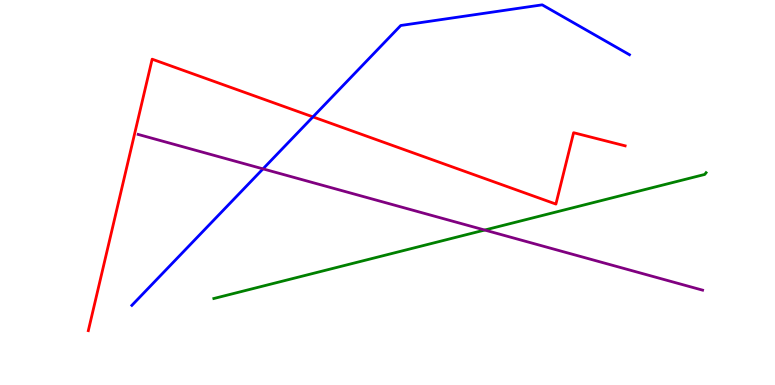[{'lines': ['blue', 'red'], 'intersections': [{'x': 4.04, 'y': 6.96}]}, {'lines': ['green', 'red'], 'intersections': []}, {'lines': ['purple', 'red'], 'intersections': []}, {'lines': ['blue', 'green'], 'intersections': []}, {'lines': ['blue', 'purple'], 'intersections': [{'x': 3.39, 'y': 5.61}]}, {'lines': ['green', 'purple'], 'intersections': [{'x': 6.25, 'y': 4.02}]}]